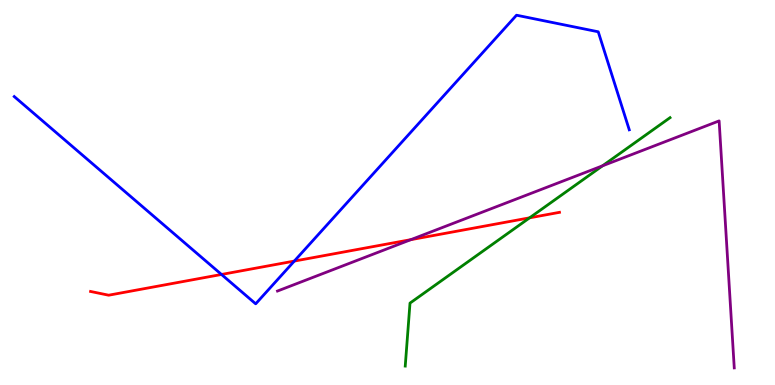[{'lines': ['blue', 'red'], 'intersections': [{'x': 2.86, 'y': 2.87}, {'x': 3.8, 'y': 3.22}]}, {'lines': ['green', 'red'], 'intersections': [{'x': 6.83, 'y': 4.34}]}, {'lines': ['purple', 'red'], 'intersections': [{'x': 5.3, 'y': 3.78}]}, {'lines': ['blue', 'green'], 'intersections': []}, {'lines': ['blue', 'purple'], 'intersections': []}, {'lines': ['green', 'purple'], 'intersections': [{'x': 7.77, 'y': 5.69}]}]